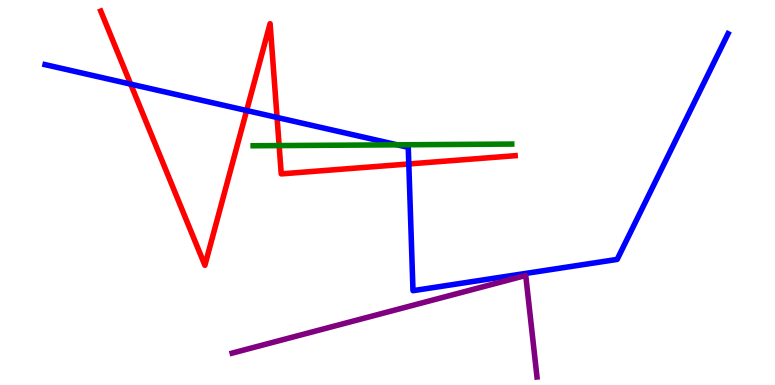[{'lines': ['blue', 'red'], 'intersections': [{'x': 1.69, 'y': 7.82}, {'x': 3.18, 'y': 7.13}, {'x': 3.57, 'y': 6.95}, {'x': 5.27, 'y': 5.74}]}, {'lines': ['green', 'red'], 'intersections': [{'x': 3.6, 'y': 6.22}]}, {'lines': ['purple', 'red'], 'intersections': []}, {'lines': ['blue', 'green'], 'intersections': [{'x': 5.13, 'y': 6.24}]}, {'lines': ['blue', 'purple'], 'intersections': []}, {'lines': ['green', 'purple'], 'intersections': []}]